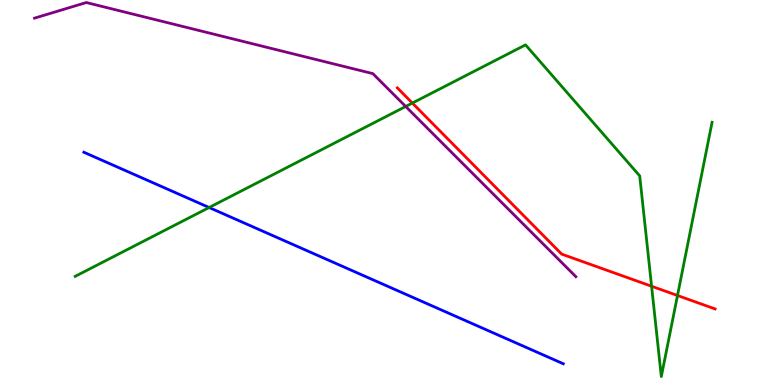[{'lines': ['blue', 'red'], 'intersections': []}, {'lines': ['green', 'red'], 'intersections': [{'x': 5.32, 'y': 7.32}, {'x': 8.41, 'y': 2.57}, {'x': 8.74, 'y': 2.32}]}, {'lines': ['purple', 'red'], 'intersections': []}, {'lines': ['blue', 'green'], 'intersections': [{'x': 2.7, 'y': 4.61}]}, {'lines': ['blue', 'purple'], 'intersections': []}, {'lines': ['green', 'purple'], 'intersections': [{'x': 5.23, 'y': 7.23}]}]